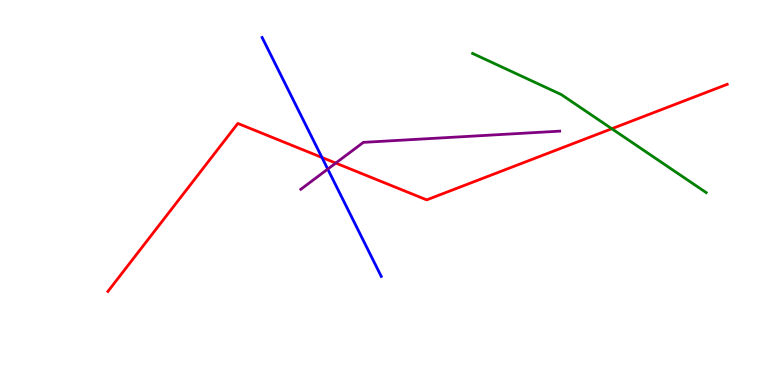[{'lines': ['blue', 'red'], 'intersections': [{'x': 4.15, 'y': 5.91}]}, {'lines': ['green', 'red'], 'intersections': [{'x': 7.89, 'y': 6.66}]}, {'lines': ['purple', 'red'], 'intersections': [{'x': 4.33, 'y': 5.76}]}, {'lines': ['blue', 'green'], 'intersections': []}, {'lines': ['blue', 'purple'], 'intersections': [{'x': 4.23, 'y': 5.61}]}, {'lines': ['green', 'purple'], 'intersections': []}]